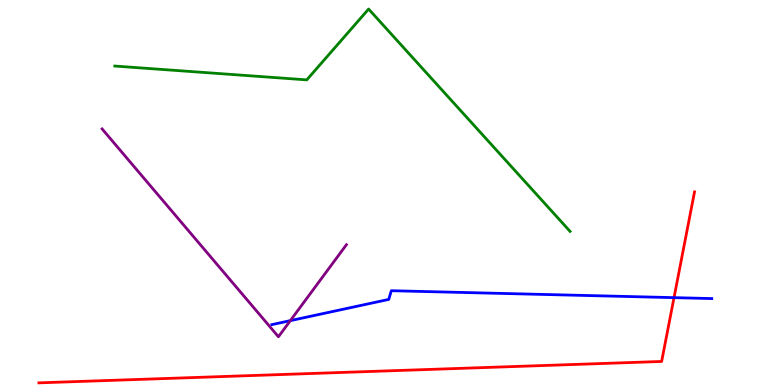[{'lines': ['blue', 'red'], 'intersections': [{'x': 8.7, 'y': 2.27}]}, {'lines': ['green', 'red'], 'intersections': []}, {'lines': ['purple', 'red'], 'intersections': []}, {'lines': ['blue', 'green'], 'intersections': []}, {'lines': ['blue', 'purple'], 'intersections': [{'x': 3.75, 'y': 1.67}]}, {'lines': ['green', 'purple'], 'intersections': []}]